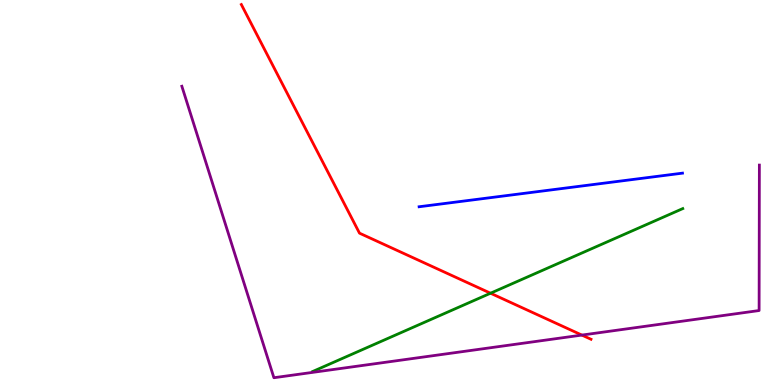[{'lines': ['blue', 'red'], 'intersections': []}, {'lines': ['green', 'red'], 'intersections': [{'x': 6.33, 'y': 2.38}]}, {'lines': ['purple', 'red'], 'intersections': [{'x': 7.51, 'y': 1.3}]}, {'lines': ['blue', 'green'], 'intersections': []}, {'lines': ['blue', 'purple'], 'intersections': []}, {'lines': ['green', 'purple'], 'intersections': []}]